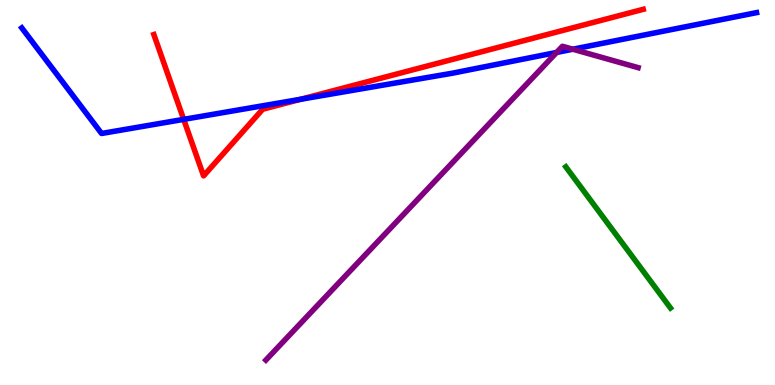[{'lines': ['blue', 'red'], 'intersections': [{'x': 2.37, 'y': 6.9}, {'x': 3.88, 'y': 7.42}]}, {'lines': ['green', 'red'], 'intersections': []}, {'lines': ['purple', 'red'], 'intersections': []}, {'lines': ['blue', 'green'], 'intersections': []}, {'lines': ['blue', 'purple'], 'intersections': [{'x': 7.18, 'y': 8.64}, {'x': 7.39, 'y': 8.72}]}, {'lines': ['green', 'purple'], 'intersections': []}]